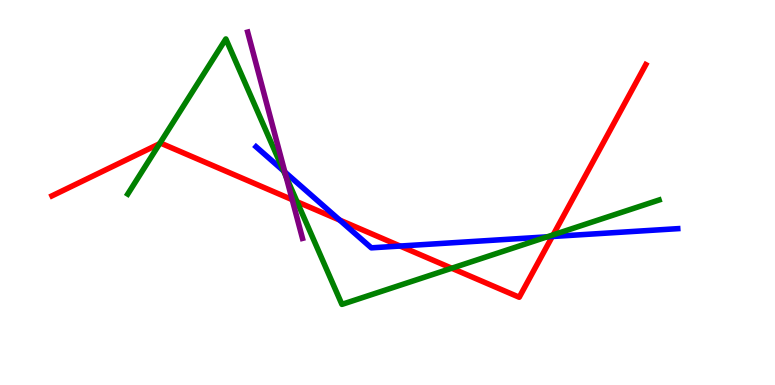[{'lines': ['blue', 'red'], 'intersections': [{'x': 4.38, 'y': 4.28}, {'x': 5.16, 'y': 3.61}, {'x': 7.13, 'y': 3.86}]}, {'lines': ['green', 'red'], 'intersections': [{'x': 2.06, 'y': 6.27}, {'x': 3.83, 'y': 4.76}, {'x': 5.83, 'y': 3.03}, {'x': 7.14, 'y': 3.9}]}, {'lines': ['purple', 'red'], 'intersections': [{'x': 3.77, 'y': 4.81}]}, {'lines': ['blue', 'green'], 'intersections': [{'x': 3.66, 'y': 5.56}, {'x': 7.06, 'y': 3.85}]}, {'lines': ['blue', 'purple'], 'intersections': [{'x': 3.68, 'y': 5.53}]}, {'lines': ['green', 'purple'], 'intersections': [{'x': 3.69, 'y': 5.41}]}]